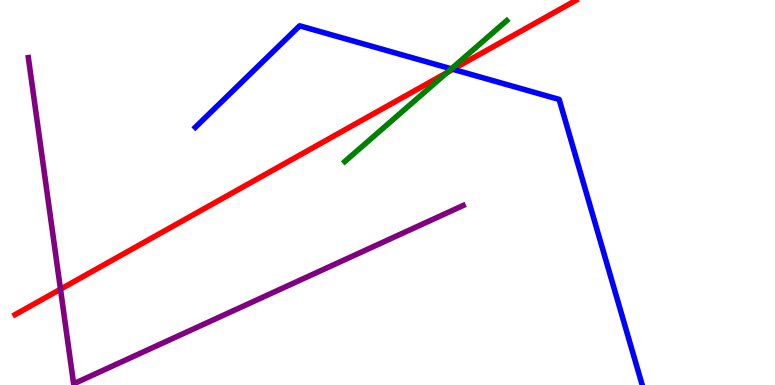[{'lines': ['blue', 'red'], 'intersections': [{'x': 5.84, 'y': 8.2}]}, {'lines': ['green', 'red'], 'intersections': [{'x': 5.77, 'y': 8.11}]}, {'lines': ['purple', 'red'], 'intersections': [{'x': 0.78, 'y': 2.49}]}, {'lines': ['blue', 'green'], 'intersections': [{'x': 5.82, 'y': 8.21}]}, {'lines': ['blue', 'purple'], 'intersections': []}, {'lines': ['green', 'purple'], 'intersections': []}]